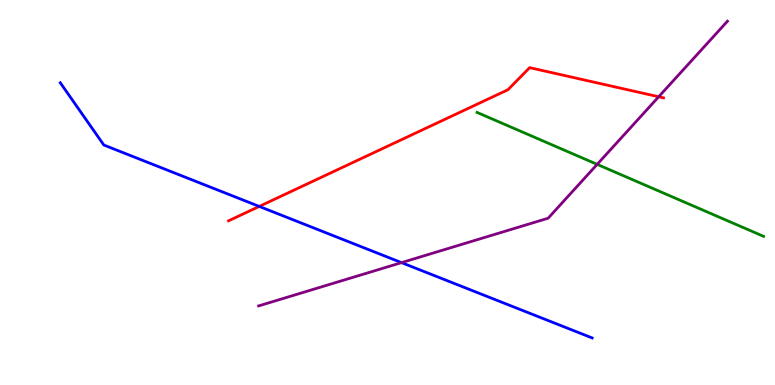[{'lines': ['blue', 'red'], 'intersections': [{'x': 3.35, 'y': 4.64}]}, {'lines': ['green', 'red'], 'intersections': []}, {'lines': ['purple', 'red'], 'intersections': [{'x': 8.5, 'y': 7.49}]}, {'lines': ['blue', 'green'], 'intersections': []}, {'lines': ['blue', 'purple'], 'intersections': [{'x': 5.18, 'y': 3.18}]}, {'lines': ['green', 'purple'], 'intersections': [{'x': 7.71, 'y': 5.73}]}]